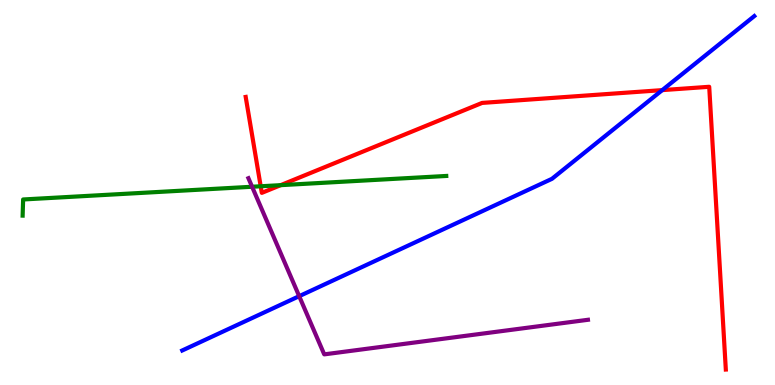[{'lines': ['blue', 'red'], 'intersections': [{'x': 8.55, 'y': 7.66}]}, {'lines': ['green', 'red'], 'intersections': [{'x': 3.36, 'y': 5.16}, {'x': 3.62, 'y': 5.19}]}, {'lines': ['purple', 'red'], 'intersections': []}, {'lines': ['blue', 'green'], 'intersections': []}, {'lines': ['blue', 'purple'], 'intersections': [{'x': 3.86, 'y': 2.31}]}, {'lines': ['green', 'purple'], 'intersections': [{'x': 3.25, 'y': 5.15}]}]